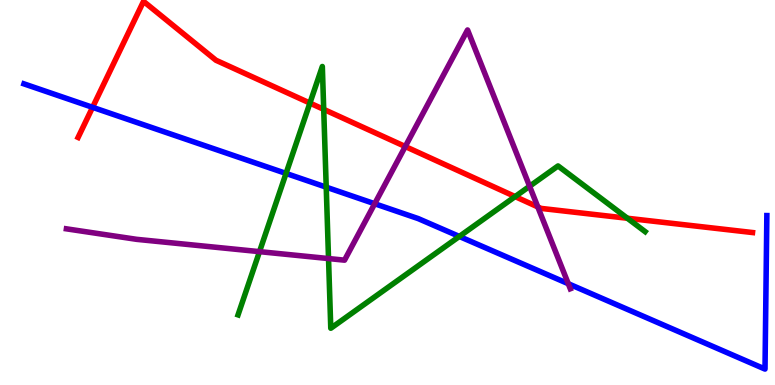[{'lines': ['blue', 'red'], 'intersections': [{'x': 1.19, 'y': 7.21}]}, {'lines': ['green', 'red'], 'intersections': [{'x': 4.0, 'y': 7.32}, {'x': 4.18, 'y': 7.16}, {'x': 6.65, 'y': 4.89}, {'x': 8.1, 'y': 4.33}]}, {'lines': ['purple', 'red'], 'intersections': [{'x': 5.23, 'y': 6.19}, {'x': 6.94, 'y': 4.63}]}, {'lines': ['blue', 'green'], 'intersections': [{'x': 3.69, 'y': 5.5}, {'x': 4.21, 'y': 5.14}, {'x': 5.93, 'y': 3.86}]}, {'lines': ['blue', 'purple'], 'intersections': [{'x': 4.83, 'y': 4.71}, {'x': 7.33, 'y': 2.63}]}, {'lines': ['green', 'purple'], 'intersections': [{'x': 3.35, 'y': 3.46}, {'x': 4.24, 'y': 3.28}, {'x': 6.83, 'y': 5.16}]}]